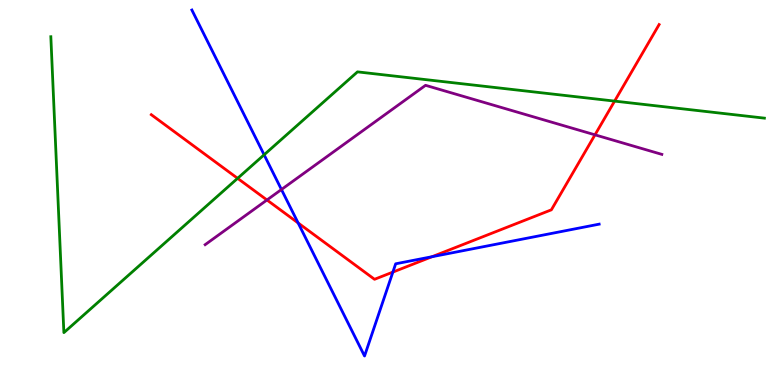[{'lines': ['blue', 'red'], 'intersections': [{'x': 3.85, 'y': 4.21}, {'x': 5.07, 'y': 2.93}, {'x': 5.57, 'y': 3.33}]}, {'lines': ['green', 'red'], 'intersections': [{'x': 3.07, 'y': 5.37}, {'x': 7.93, 'y': 7.37}]}, {'lines': ['purple', 'red'], 'intersections': [{'x': 3.44, 'y': 4.81}, {'x': 7.68, 'y': 6.5}]}, {'lines': ['blue', 'green'], 'intersections': [{'x': 3.41, 'y': 5.98}]}, {'lines': ['blue', 'purple'], 'intersections': [{'x': 3.63, 'y': 5.08}]}, {'lines': ['green', 'purple'], 'intersections': []}]